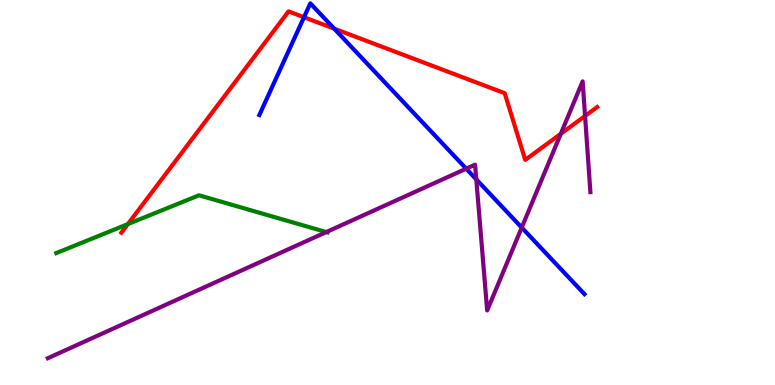[{'lines': ['blue', 'red'], 'intersections': [{'x': 3.92, 'y': 9.55}, {'x': 4.31, 'y': 9.26}]}, {'lines': ['green', 'red'], 'intersections': [{'x': 1.65, 'y': 4.18}]}, {'lines': ['purple', 'red'], 'intersections': [{'x': 7.24, 'y': 6.53}, {'x': 7.55, 'y': 6.99}]}, {'lines': ['blue', 'green'], 'intersections': []}, {'lines': ['blue', 'purple'], 'intersections': [{'x': 6.02, 'y': 5.62}, {'x': 6.15, 'y': 5.34}, {'x': 6.73, 'y': 4.09}]}, {'lines': ['green', 'purple'], 'intersections': [{'x': 4.21, 'y': 3.97}]}]